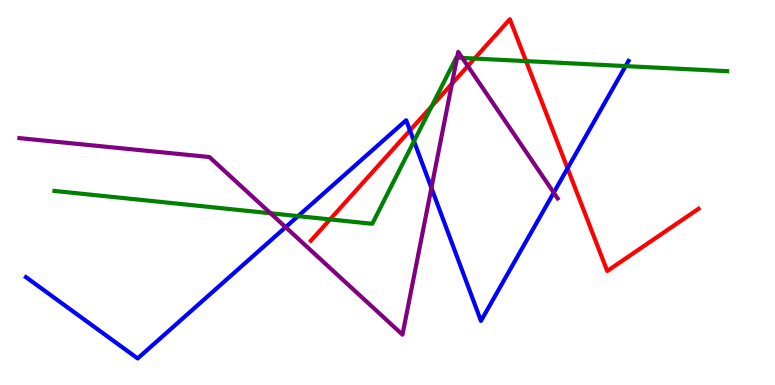[{'lines': ['blue', 'red'], 'intersections': [{'x': 5.29, 'y': 6.61}, {'x': 7.32, 'y': 5.63}]}, {'lines': ['green', 'red'], 'intersections': [{'x': 4.26, 'y': 4.3}, {'x': 5.57, 'y': 7.24}, {'x': 6.12, 'y': 8.48}, {'x': 6.79, 'y': 8.41}]}, {'lines': ['purple', 'red'], 'intersections': [{'x': 5.83, 'y': 7.82}, {'x': 6.04, 'y': 8.28}]}, {'lines': ['blue', 'green'], 'intersections': [{'x': 3.85, 'y': 4.39}, {'x': 5.34, 'y': 6.33}, {'x': 8.07, 'y': 8.28}]}, {'lines': ['blue', 'purple'], 'intersections': [{'x': 3.69, 'y': 4.1}, {'x': 5.57, 'y': 5.12}, {'x': 7.15, 'y': 5.0}]}, {'lines': ['green', 'purple'], 'intersections': [{'x': 3.49, 'y': 4.46}, {'x': 5.9, 'y': 8.5}, {'x': 5.96, 'y': 8.5}]}]